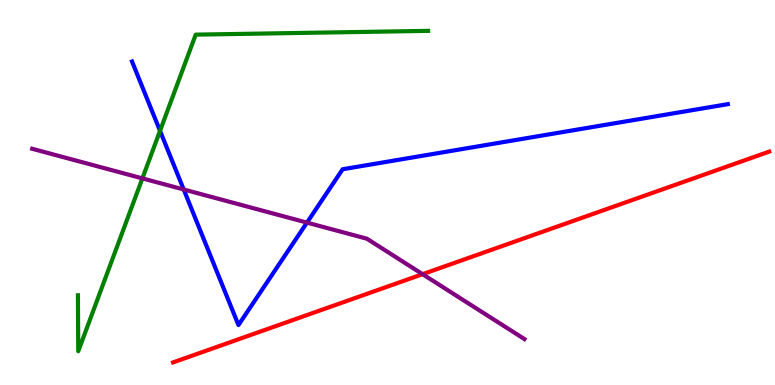[{'lines': ['blue', 'red'], 'intersections': []}, {'lines': ['green', 'red'], 'intersections': []}, {'lines': ['purple', 'red'], 'intersections': [{'x': 5.45, 'y': 2.88}]}, {'lines': ['blue', 'green'], 'intersections': [{'x': 2.06, 'y': 6.6}]}, {'lines': ['blue', 'purple'], 'intersections': [{'x': 2.37, 'y': 5.08}, {'x': 3.96, 'y': 4.22}]}, {'lines': ['green', 'purple'], 'intersections': [{'x': 1.84, 'y': 5.37}]}]